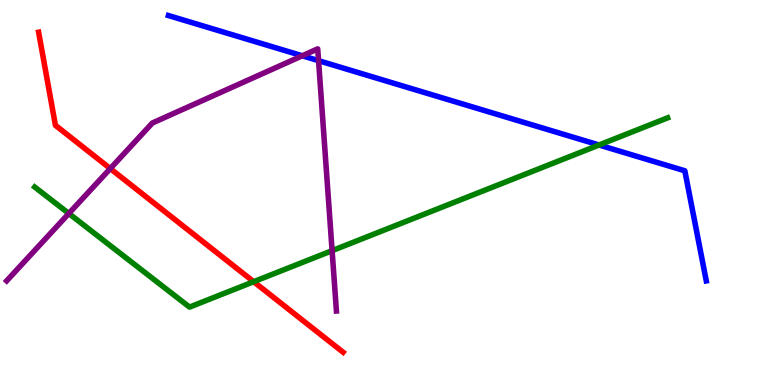[{'lines': ['blue', 'red'], 'intersections': []}, {'lines': ['green', 'red'], 'intersections': [{'x': 3.27, 'y': 2.68}]}, {'lines': ['purple', 'red'], 'intersections': [{'x': 1.42, 'y': 5.62}]}, {'lines': ['blue', 'green'], 'intersections': [{'x': 7.73, 'y': 6.23}]}, {'lines': ['blue', 'purple'], 'intersections': [{'x': 3.9, 'y': 8.55}, {'x': 4.11, 'y': 8.42}]}, {'lines': ['green', 'purple'], 'intersections': [{'x': 0.888, 'y': 4.45}, {'x': 4.29, 'y': 3.49}]}]